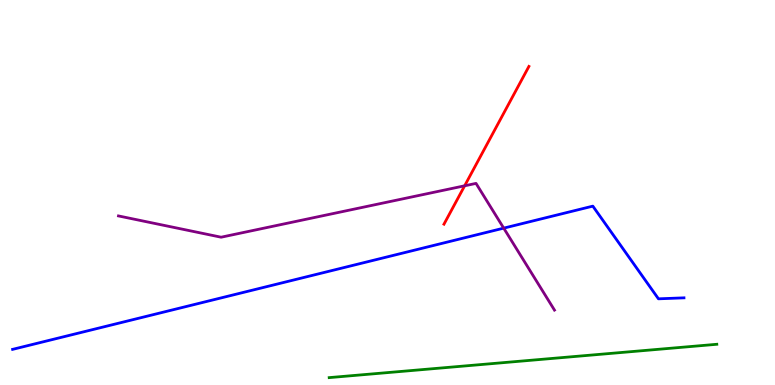[{'lines': ['blue', 'red'], 'intersections': []}, {'lines': ['green', 'red'], 'intersections': []}, {'lines': ['purple', 'red'], 'intersections': [{'x': 6.0, 'y': 5.17}]}, {'lines': ['blue', 'green'], 'intersections': []}, {'lines': ['blue', 'purple'], 'intersections': [{'x': 6.5, 'y': 4.07}]}, {'lines': ['green', 'purple'], 'intersections': []}]